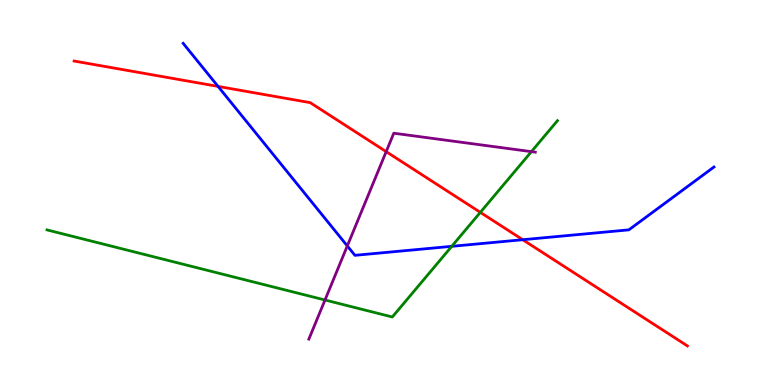[{'lines': ['blue', 'red'], 'intersections': [{'x': 2.81, 'y': 7.76}, {'x': 6.75, 'y': 3.77}]}, {'lines': ['green', 'red'], 'intersections': [{'x': 6.2, 'y': 4.48}]}, {'lines': ['purple', 'red'], 'intersections': [{'x': 4.98, 'y': 6.06}]}, {'lines': ['blue', 'green'], 'intersections': [{'x': 5.83, 'y': 3.6}]}, {'lines': ['blue', 'purple'], 'intersections': [{'x': 4.48, 'y': 3.61}]}, {'lines': ['green', 'purple'], 'intersections': [{'x': 4.19, 'y': 2.21}, {'x': 6.86, 'y': 6.06}]}]